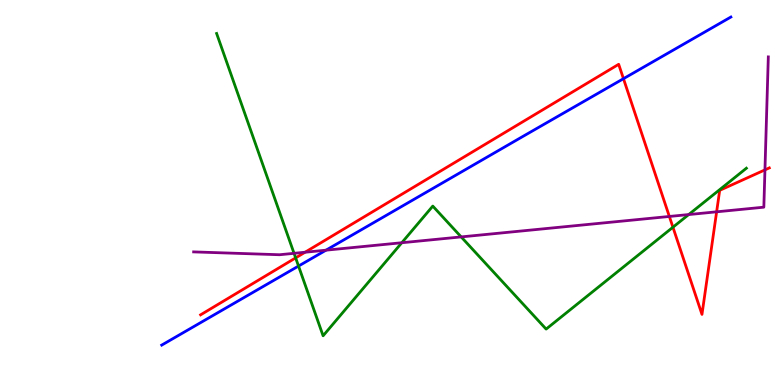[{'lines': ['blue', 'red'], 'intersections': [{'x': 8.04, 'y': 7.96}]}, {'lines': ['green', 'red'], 'intersections': [{'x': 3.81, 'y': 3.3}, {'x': 8.68, 'y': 4.1}]}, {'lines': ['purple', 'red'], 'intersections': [{'x': 3.94, 'y': 3.45}, {'x': 8.64, 'y': 4.38}, {'x': 9.25, 'y': 4.5}, {'x': 9.87, 'y': 5.59}]}, {'lines': ['blue', 'green'], 'intersections': [{'x': 3.85, 'y': 3.09}]}, {'lines': ['blue', 'purple'], 'intersections': [{'x': 4.21, 'y': 3.5}]}, {'lines': ['green', 'purple'], 'intersections': [{'x': 3.79, 'y': 3.42}, {'x': 5.18, 'y': 3.7}, {'x': 5.95, 'y': 3.85}, {'x': 8.89, 'y': 4.43}]}]